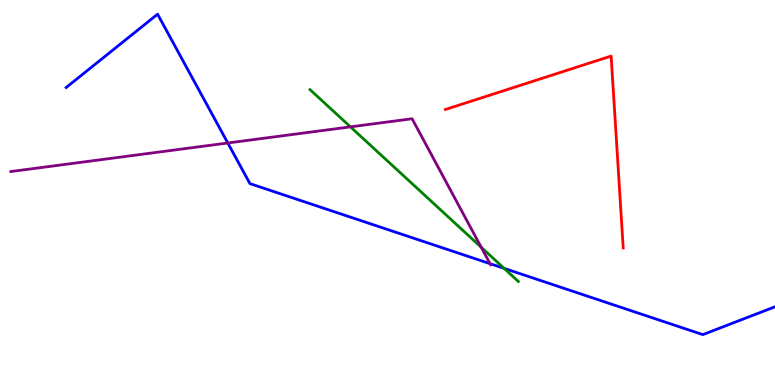[{'lines': ['blue', 'red'], 'intersections': []}, {'lines': ['green', 'red'], 'intersections': []}, {'lines': ['purple', 'red'], 'intersections': []}, {'lines': ['blue', 'green'], 'intersections': [{'x': 6.5, 'y': 3.03}]}, {'lines': ['blue', 'purple'], 'intersections': [{'x': 2.94, 'y': 6.29}, {'x': 6.32, 'y': 3.15}]}, {'lines': ['green', 'purple'], 'intersections': [{'x': 4.52, 'y': 6.71}, {'x': 6.21, 'y': 3.58}]}]